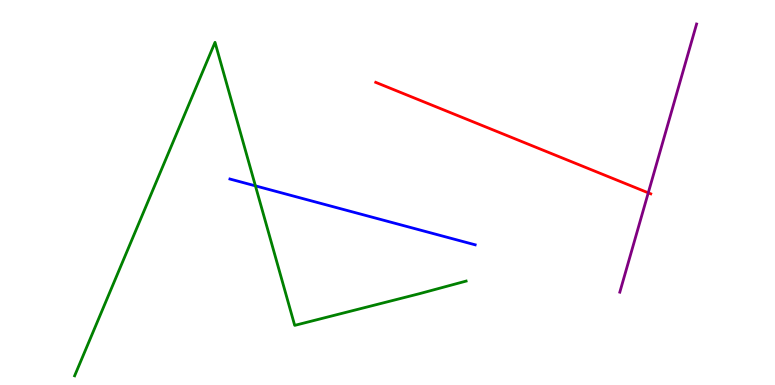[{'lines': ['blue', 'red'], 'intersections': []}, {'lines': ['green', 'red'], 'intersections': []}, {'lines': ['purple', 'red'], 'intersections': [{'x': 8.36, 'y': 4.99}]}, {'lines': ['blue', 'green'], 'intersections': [{'x': 3.3, 'y': 5.17}]}, {'lines': ['blue', 'purple'], 'intersections': []}, {'lines': ['green', 'purple'], 'intersections': []}]